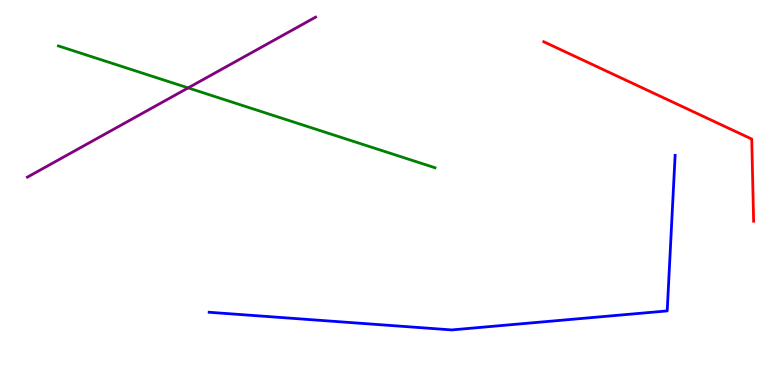[{'lines': ['blue', 'red'], 'intersections': []}, {'lines': ['green', 'red'], 'intersections': []}, {'lines': ['purple', 'red'], 'intersections': []}, {'lines': ['blue', 'green'], 'intersections': []}, {'lines': ['blue', 'purple'], 'intersections': []}, {'lines': ['green', 'purple'], 'intersections': [{'x': 2.43, 'y': 7.72}]}]